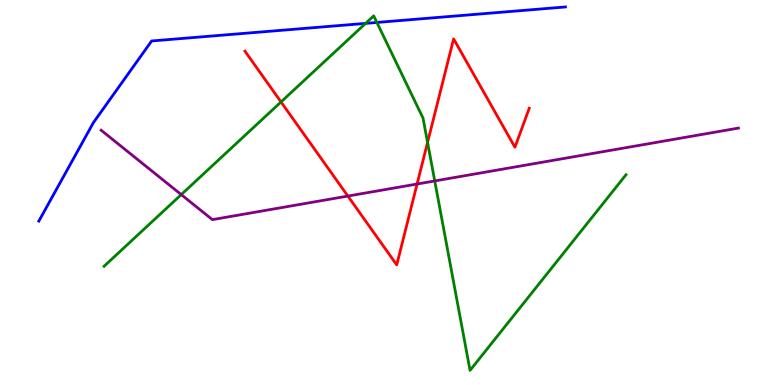[{'lines': ['blue', 'red'], 'intersections': []}, {'lines': ['green', 'red'], 'intersections': [{'x': 3.63, 'y': 7.35}, {'x': 5.52, 'y': 6.3}]}, {'lines': ['purple', 'red'], 'intersections': [{'x': 4.49, 'y': 4.91}, {'x': 5.38, 'y': 5.22}]}, {'lines': ['blue', 'green'], 'intersections': [{'x': 4.72, 'y': 9.39}, {'x': 4.86, 'y': 9.42}]}, {'lines': ['blue', 'purple'], 'intersections': []}, {'lines': ['green', 'purple'], 'intersections': [{'x': 2.34, 'y': 4.95}, {'x': 5.61, 'y': 5.3}]}]